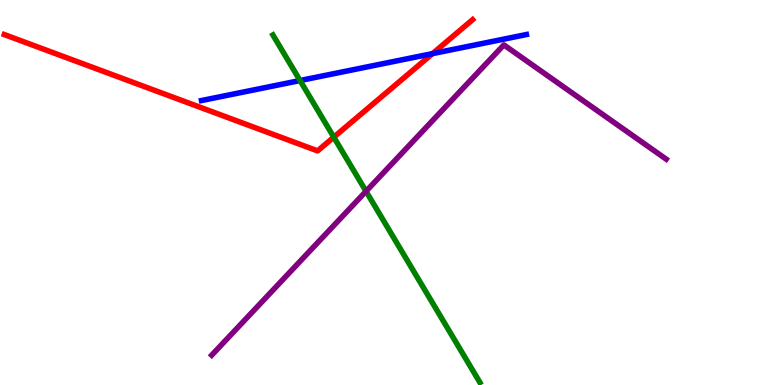[{'lines': ['blue', 'red'], 'intersections': [{'x': 5.58, 'y': 8.61}]}, {'lines': ['green', 'red'], 'intersections': [{'x': 4.31, 'y': 6.44}]}, {'lines': ['purple', 'red'], 'intersections': []}, {'lines': ['blue', 'green'], 'intersections': [{'x': 3.87, 'y': 7.91}]}, {'lines': ['blue', 'purple'], 'intersections': []}, {'lines': ['green', 'purple'], 'intersections': [{'x': 4.72, 'y': 5.03}]}]